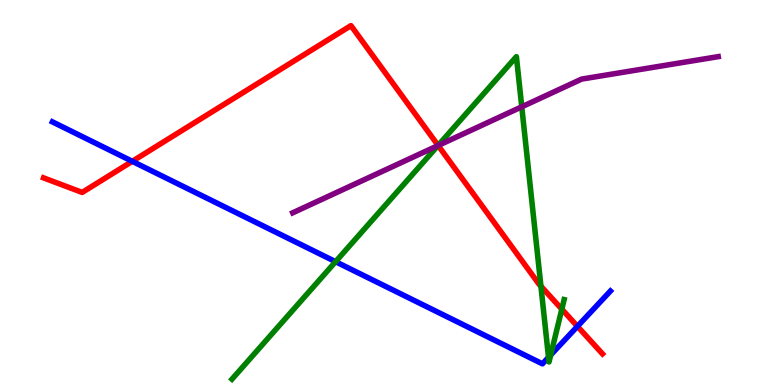[{'lines': ['blue', 'red'], 'intersections': [{'x': 1.71, 'y': 5.81}, {'x': 7.45, 'y': 1.52}]}, {'lines': ['green', 'red'], 'intersections': [{'x': 5.65, 'y': 6.22}, {'x': 6.98, 'y': 2.57}, {'x': 7.25, 'y': 1.97}]}, {'lines': ['purple', 'red'], 'intersections': [{'x': 5.65, 'y': 6.22}]}, {'lines': ['blue', 'green'], 'intersections': [{'x': 4.33, 'y': 3.2}, {'x': 7.08, 'y': 0.719}, {'x': 7.11, 'y': 0.78}]}, {'lines': ['blue', 'purple'], 'intersections': []}, {'lines': ['green', 'purple'], 'intersections': [{'x': 5.65, 'y': 6.22}, {'x': 6.73, 'y': 7.23}]}]